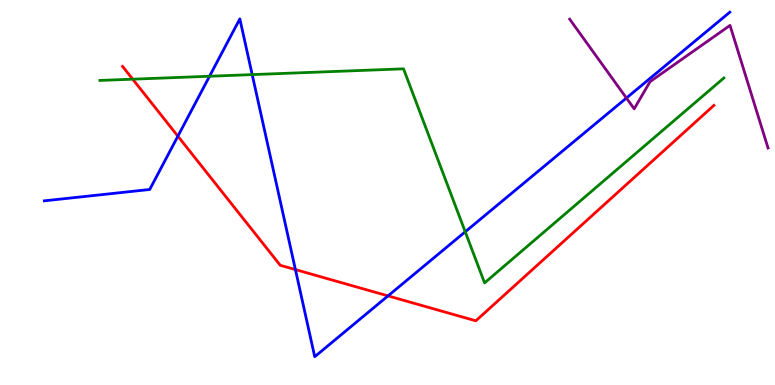[{'lines': ['blue', 'red'], 'intersections': [{'x': 2.3, 'y': 6.46}, {'x': 3.81, 'y': 3.0}, {'x': 5.01, 'y': 2.31}]}, {'lines': ['green', 'red'], 'intersections': [{'x': 1.71, 'y': 7.94}]}, {'lines': ['purple', 'red'], 'intersections': []}, {'lines': ['blue', 'green'], 'intersections': [{'x': 2.7, 'y': 8.02}, {'x': 3.25, 'y': 8.06}, {'x': 6.0, 'y': 3.98}]}, {'lines': ['blue', 'purple'], 'intersections': [{'x': 8.08, 'y': 7.45}]}, {'lines': ['green', 'purple'], 'intersections': []}]